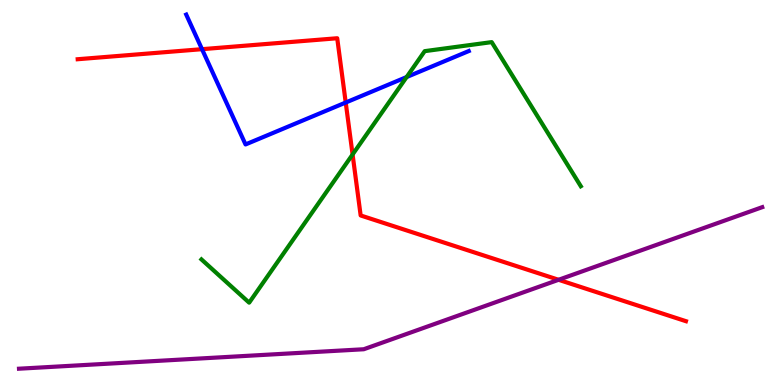[{'lines': ['blue', 'red'], 'intersections': [{'x': 2.61, 'y': 8.72}, {'x': 4.46, 'y': 7.34}]}, {'lines': ['green', 'red'], 'intersections': [{'x': 4.55, 'y': 5.99}]}, {'lines': ['purple', 'red'], 'intersections': [{'x': 7.21, 'y': 2.73}]}, {'lines': ['blue', 'green'], 'intersections': [{'x': 5.25, 'y': 8.0}]}, {'lines': ['blue', 'purple'], 'intersections': []}, {'lines': ['green', 'purple'], 'intersections': []}]